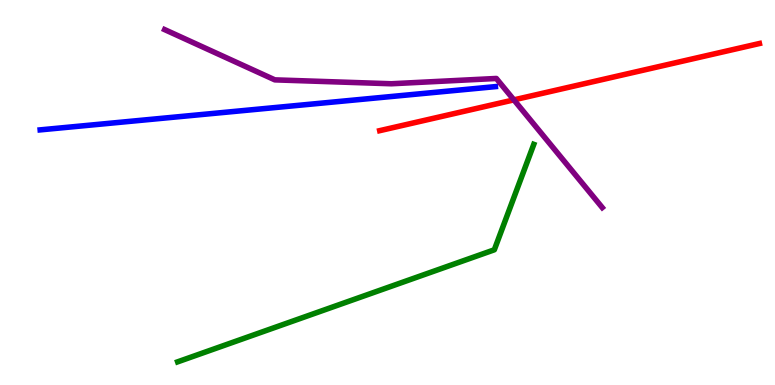[{'lines': ['blue', 'red'], 'intersections': []}, {'lines': ['green', 'red'], 'intersections': []}, {'lines': ['purple', 'red'], 'intersections': [{'x': 6.63, 'y': 7.41}]}, {'lines': ['blue', 'green'], 'intersections': []}, {'lines': ['blue', 'purple'], 'intersections': []}, {'lines': ['green', 'purple'], 'intersections': []}]